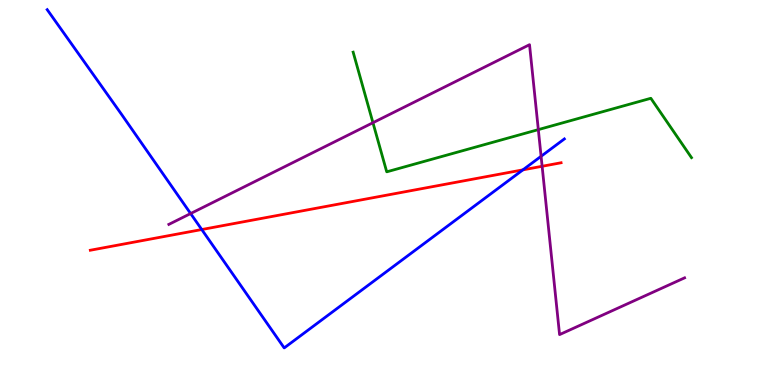[{'lines': ['blue', 'red'], 'intersections': [{'x': 2.6, 'y': 4.04}, {'x': 6.75, 'y': 5.59}]}, {'lines': ['green', 'red'], 'intersections': []}, {'lines': ['purple', 'red'], 'intersections': [{'x': 7.0, 'y': 5.68}]}, {'lines': ['blue', 'green'], 'intersections': []}, {'lines': ['blue', 'purple'], 'intersections': [{'x': 2.46, 'y': 4.45}, {'x': 6.98, 'y': 5.94}]}, {'lines': ['green', 'purple'], 'intersections': [{'x': 4.81, 'y': 6.81}, {'x': 6.95, 'y': 6.63}]}]